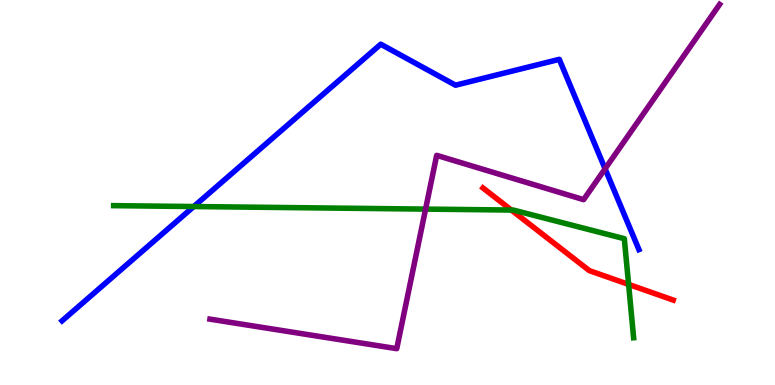[{'lines': ['blue', 'red'], 'intersections': []}, {'lines': ['green', 'red'], 'intersections': [{'x': 6.6, 'y': 4.54}, {'x': 8.11, 'y': 2.61}]}, {'lines': ['purple', 'red'], 'intersections': []}, {'lines': ['blue', 'green'], 'intersections': [{'x': 2.5, 'y': 4.64}]}, {'lines': ['blue', 'purple'], 'intersections': [{'x': 7.81, 'y': 5.62}]}, {'lines': ['green', 'purple'], 'intersections': [{'x': 5.49, 'y': 4.57}]}]